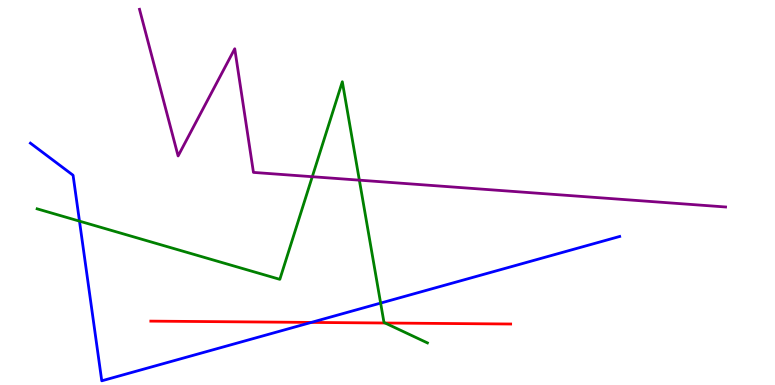[{'lines': ['blue', 'red'], 'intersections': [{'x': 4.02, 'y': 1.63}]}, {'lines': ['green', 'red'], 'intersections': [{'x': 4.97, 'y': 1.61}]}, {'lines': ['purple', 'red'], 'intersections': []}, {'lines': ['blue', 'green'], 'intersections': [{'x': 1.03, 'y': 4.26}, {'x': 4.91, 'y': 2.13}]}, {'lines': ['blue', 'purple'], 'intersections': []}, {'lines': ['green', 'purple'], 'intersections': [{'x': 4.03, 'y': 5.41}, {'x': 4.64, 'y': 5.32}]}]